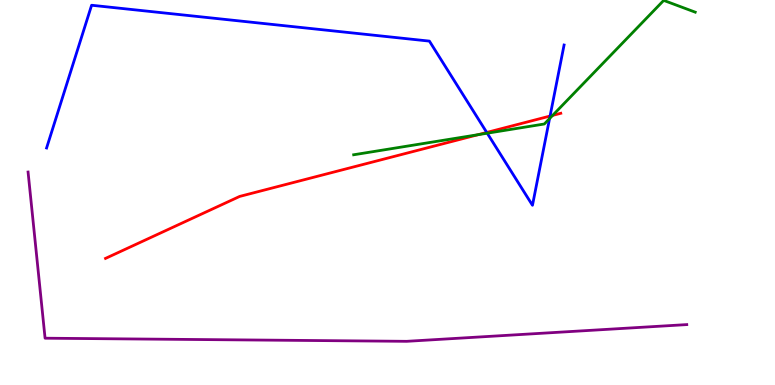[{'lines': ['blue', 'red'], 'intersections': [{'x': 6.28, 'y': 6.56}, {'x': 7.1, 'y': 6.99}]}, {'lines': ['green', 'red'], 'intersections': [{'x': 6.17, 'y': 6.5}, {'x': 7.13, 'y': 7.0}]}, {'lines': ['purple', 'red'], 'intersections': []}, {'lines': ['blue', 'green'], 'intersections': [{'x': 6.29, 'y': 6.54}, {'x': 7.09, 'y': 6.92}]}, {'lines': ['blue', 'purple'], 'intersections': []}, {'lines': ['green', 'purple'], 'intersections': []}]